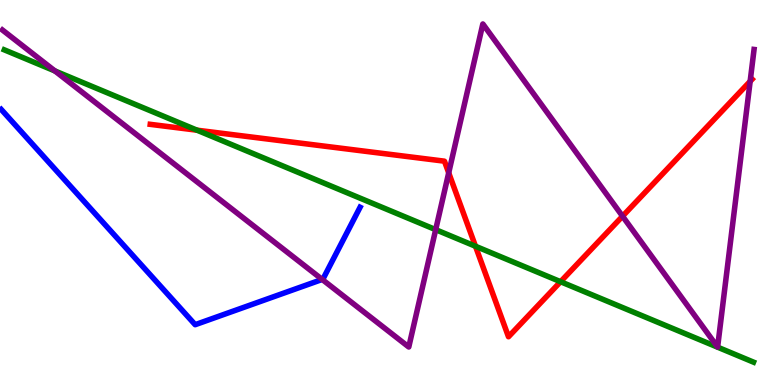[{'lines': ['blue', 'red'], 'intersections': []}, {'lines': ['green', 'red'], 'intersections': [{'x': 2.54, 'y': 6.62}, {'x': 6.14, 'y': 3.6}, {'x': 7.23, 'y': 2.68}]}, {'lines': ['purple', 'red'], 'intersections': [{'x': 5.79, 'y': 5.51}, {'x': 8.03, 'y': 4.38}, {'x': 9.68, 'y': 7.89}]}, {'lines': ['blue', 'green'], 'intersections': []}, {'lines': ['blue', 'purple'], 'intersections': [{'x': 4.16, 'y': 2.74}]}, {'lines': ['green', 'purple'], 'intersections': [{'x': 0.709, 'y': 8.16}, {'x': 5.62, 'y': 4.03}]}]